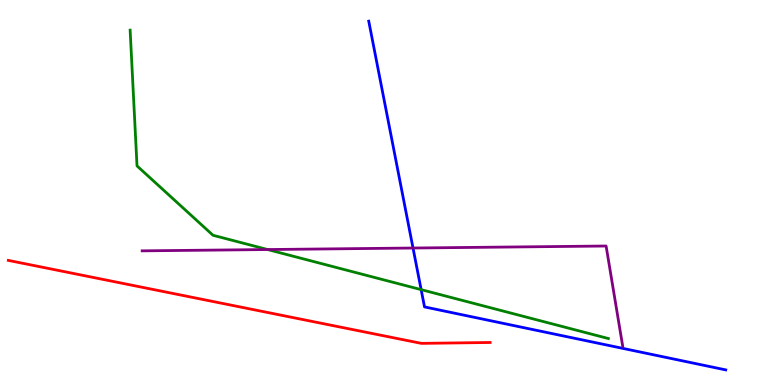[{'lines': ['blue', 'red'], 'intersections': []}, {'lines': ['green', 'red'], 'intersections': []}, {'lines': ['purple', 'red'], 'intersections': []}, {'lines': ['blue', 'green'], 'intersections': [{'x': 5.43, 'y': 2.48}]}, {'lines': ['blue', 'purple'], 'intersections': [{'x': 5.33, 'y': 3.56}]}, {'lines': ['green', 'purple'], 'intersections': [{'x': 3.45, 'y': 3.52}]}]